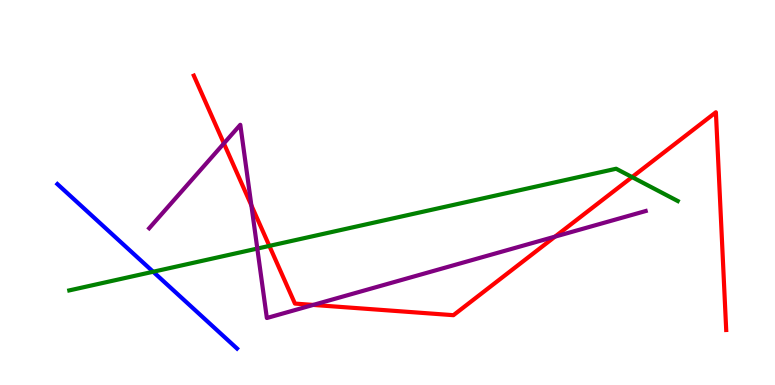[{'lines': ['blue', 'red'], 'intersections': []}, {'lines': ['green', 'red'], 'intersections': [{'x': 3.48, 'y': 3.61}, {'x': 8.16, 'y': 5.4}]}, {'lines': ['purple', 'red'], 'intersections': [{'x': 2.89, 'y': 6.27}, {'x': 3.24, 'y': 4.67}, {'x': 4.04, 'y': 2.08}, {'x': 7.16, 'y': 3.85}]}, {'lines': ['blue', 'green'], 'intersections': [{'x': 1.98, 'y': 2.94}]}, {'lines': ['blue', 'purple'], 'intersections': []}, {'lines': ['green', 'purple'], 'intersections': [{'x': 3.32, 'y': 3.54}]}]